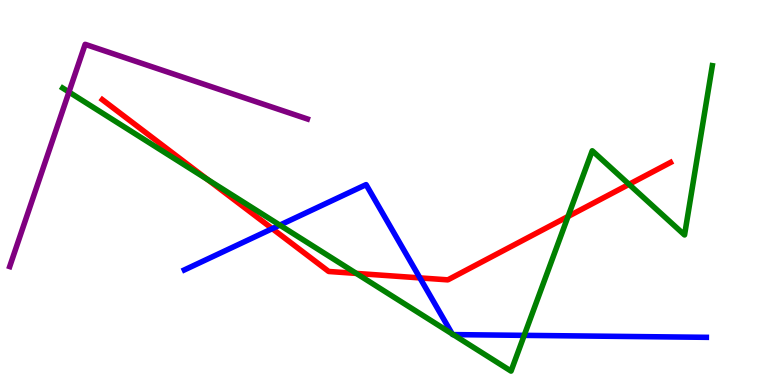[{'lines': ['blue', 'red'], 'intersections': [{'x': 3.51, 'y': 4.06}, {'x': 5.42, 'y': 2.78}]}, {'lines': ['green', 'red'], 'intersections': [{'x': 2.68, 'y': 5.34}, {'x': 4.6, 'y': 2.9}, {'x': 7.33, 'y': 4.38}, {'x': 8.12, 'y': 5.21}]}, {'lines': ['purple', 'red'], 'intersections': []}, {'lines': ['blue', 'green'], 'intersections': [{'x': 3.61, 'y': 4.15}, {'x': 5.84, 'y': 1.33}, {'x': 5.85, 'y': 1.31}, {'x': 6.76, 'y': 1.29}]}, {'lines': ['blue', 'purple'], 'intersections': []}, {'lines': ['green', 'purple'], 'intersections': [{'x': 0.89, 'y': 7.61}]}]